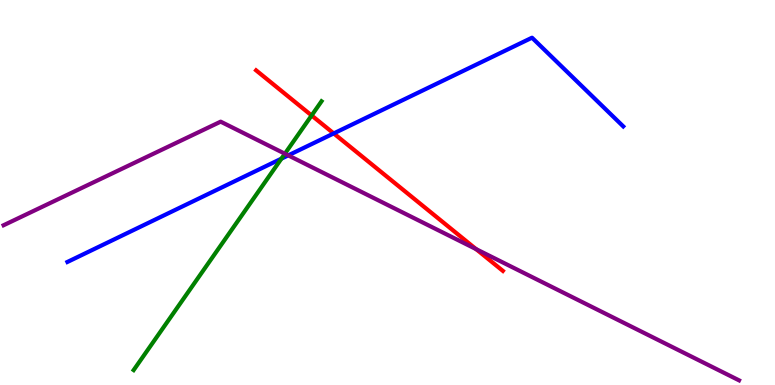[{'lines': ['blue', 'red'], 'intersections': [{'x': 4.31, 'y': 6.53}]}, {'lines': ['green', 'red'], 'intersections': [{'x': 4.02, 'y': 7.0}]}, {'lines': ['purple', 'red'], 'intersections': [{'x': 6.14, 'y': 3.53}]}, {'lines': ['blue', 'green'], 'intersections': [{'x': 3.63, 'y': 5.88}]}, {'lines': ['blue', 'purple'], 'intersections': [{'x': 3.72, 'y': 5.96}]}, {'lines': ['green', 'purple'], 'intersections': [{'x': 3.68, 'y': 6.01}]}]